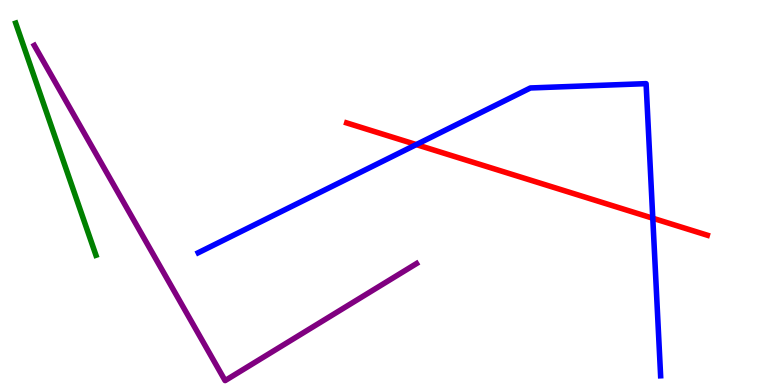[{'lines': ['blue', 'red'], 'intersections': [{'x': 5.37, 'y': 6.24}, {'x': 8.42, 'y': 4.33}]}, {'lines': ['green', 'red'], 'intersections': []}, {'lines': ['purple', 'red'], 'intersections': []}, {'lines': ['blue', 'green'], 'intersections': []}, {'lines': ['blue', 'purple'], 'intersections': []}, {'lines': ['green', 'purple'], 'intersections': []}]